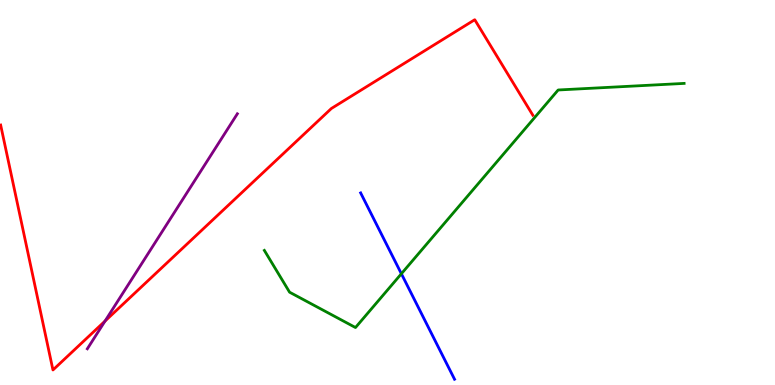[{'lines': ['blue', 'red'], 'intersections': []}, {'lines': ['green', 'red'], 'intersections': []}, {'lines': ['purple', 'red'], 'intersections': [{'x': 1.36, 'y': 1.66}]}, {'lines': ['blue', 'green'], 'intersections': [{'x': 5.18, 'y': 2.89}]}, {'lines': ['blue', 'purple'], 'intersections': []}, {'lines': ['green', 'purple'], 'intersections': []}]